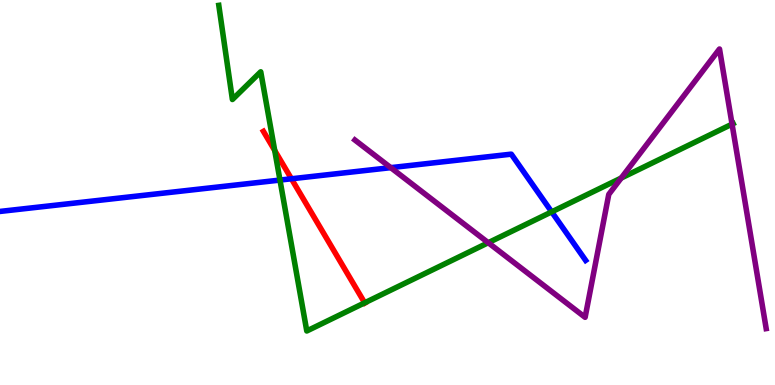[{'lines': ['blue', 'red'], 'intersections': [{'x': 3.76, 'y': 5.36}]}, {'lines': ['green', 'red'], 'intersections': [{'x': 3.54, 'y': 6.09}, {'x': 4.71, 'y': 2.13}]}, {'lines': ['purple', 'red'], 'intersections': []}, {'lines': ['blue', 'green'], 'intersections': [{'x': 3.61, 'y': 5.32}, {'x': 7.12, 'y': 4.5}]}, {'lines': ['blue', 'purple'], 'intersections': [{'x': 5.04, 'y': 5.65}]}, {'lines': ['green', 'purple'], 'intersections': [{'x': 6.3, 'y': 3.7}, {'x': 8.02, 'y': 5.38}, {'x': 9.45, 'y': 6.78}]}]